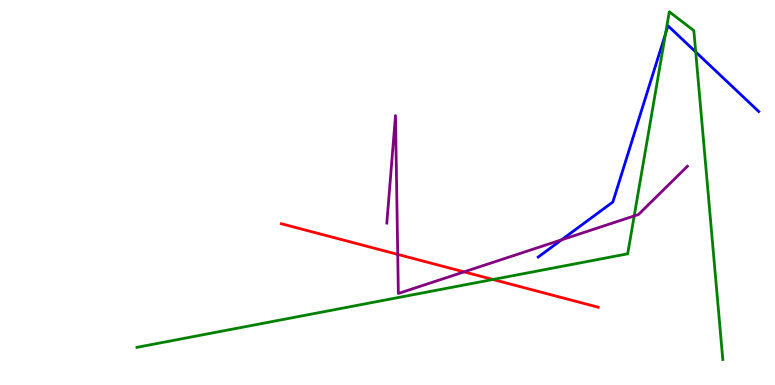[{'lines': ['blue', 'red'], 'intersections': []}, {'lines': ['green', 'red'], 'intersections': [{'x': 6.36, 'y': 2.74}]}, {'lines': ['purple', 'red'], 'intersections': [{'x': 5.13, 'y': 3.39}, {'x': 5.99, 'y': 2.94}]}, {'lines': ['blue', 'green'], 'intersections': [{'x': 8.59, 'y': 9.12}, {'x': 8.98, 'y': 8.65}]}, {'lines': ['blue', 'purple'], 'intersections': [{'x': 7.25, 'y': 3.77}]}, {'lines': ['green', 'purple'], 'intersections': [{'x': 8.18, 'y': 4.39}]}]